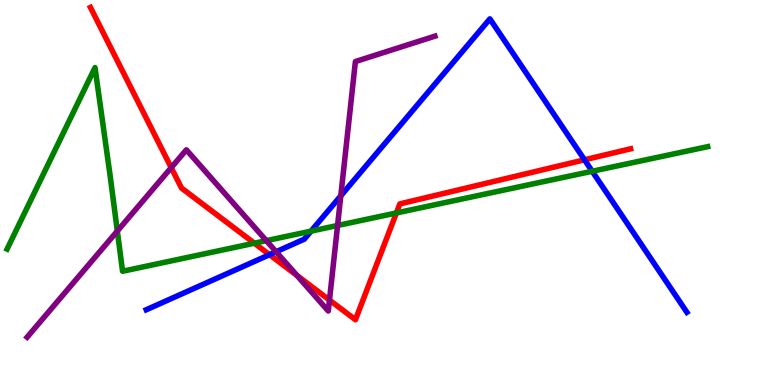[{'lines': ['blue', 'red'], 'intersections': [{'x': 3.48, 'y': 3.38}, {'x': 7.54, 'y': 5.85}]}, {'lines': ['green', 'red'], 'intersections': [{'x': 3.28, 'y': 3.68}, {'x': 5.11, 'y': 4.47}]}, {'lines': ['purple', 'red'], 'intersections': [{'x': 2.21, 'y': 5.65}, {'x': 3.83, 'y': 2.84}, {'x': 4.25, 'y': 2.21}]}, {'lines': ['blue', 'green'], 'intersections': [{'x': 4.01, 'y': 4.0}, {'x': 7.64, 'y': 5.55}]}, {'lines': ['blue', 'purple'], 'intersections': [{'x': 3.56, 'y': 3.46}, {'x': 4.4, 'y': 4.91}]}, {'lines': ['green', 'purple'], 'intersections': [{'x': 1.51, 'y': 4.0}, {'x': 3.44, 'y': 3.75}, {'x': 4.36, 'y': 4.14}]}]